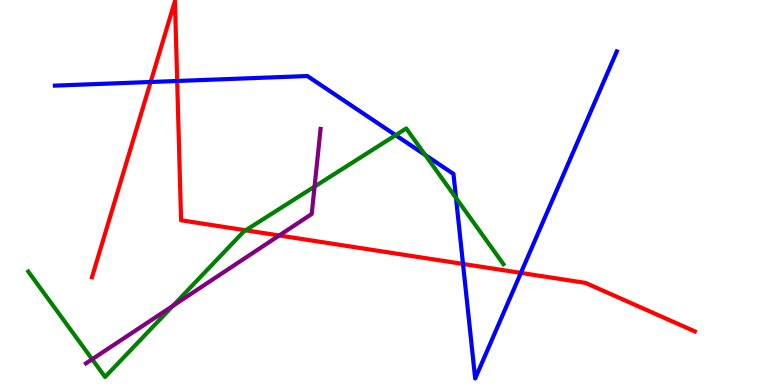[{'lines': ['blue', 'red'], 'intersections': [{'x': 1.94, 'y': 7.87}, {'x': 2.29, 'y': 7.9}, {'x': 5.97, 'y': 3.14}, {'x': 6.72, 'y': 2.91}]}, {'lines': ['green', 'red'], 'intersections': [{'x': 3.17, 'y': 4.02}]}, {'lines': ['purple', 'red'], 'intersections': [{'x': 3.6, 'y': 3.88}]}, {'lines': ['blue', 'green'], 'intersections': [{'x': 5.11, 'y': 6.49}, {'x': 5.49, 'y': 5.97}, {'x': 5.88, 'y': 4.86}]}, {'lines': ['blue', 'purple'], 'intersections': []}, {'lines': ['green', 'purple'], 'intersections': [{'x': 1.19, 'y': 0.669}, {'x': 2.23, 'y': 2.06}, {'x': 4.06, 'y': 5.15}]}]